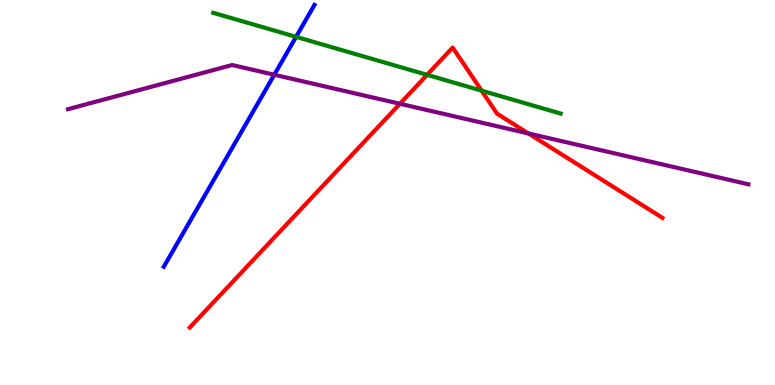[{'lines': ['blue', 'red'], 'intersections': []}, {'lines': ['green', 'red'], 'intersections': [{'x': 5.51, 'y': 8.06}, {'x': 6.21, 'y': 7.65}]}, {'lines': ['purple', 'red'], 'intersections': [{'x': 5.16, 'y': 7.3}, {'x': 6.82, 'y': 6.53}]}, {'lines': ['blue', 'green'], 'intersections': [{'x': 3.82, 'y': 9.04}]}, {'lines': ['blue', 'purple'], 'intersections': [{'x': 3.54, 'y': 8.06}]}, {'lines': ['green', 'purple'], 'intersections': []}]